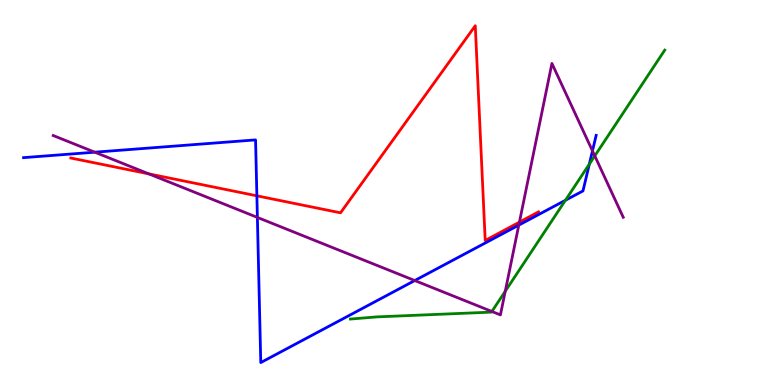[{'lines': ['blue', 'red'], 'intersections': [{'x': 3.31, 'y': 4.91}]}, {'lines': ['green', 'red'], 'intersections': []}, {'lines': ['purple', 'red'], 'intersections': [{'x': 1.92, 'y': 5.48}, {'x': 6.7, 'y': 4.23}]}, {'lines': ['blue', 'green'], 'intersections': [{'x': 7.3, 'y': 4.8}, {'x': 7.6, 'y': 5.74}]}, {'lines': ['blue', 'purple'], 'intersections': [{'x': 1.22, 'y': 6.05}, {'x': 3.32, 'y': 4.35}, {'x': 5.35, 'y': 2.71}, {'x': 6.69, 'y': 4.15}, {'x': 7.64, 'y': 6.08}]}, {'lines': ['green', 'purple'], 'intersections': [{'x': 6.35, 'y': 1.91}, {'x': 6.52, 'y': 2.44}, {'x': 7.67, 'y': 5.95}]}]